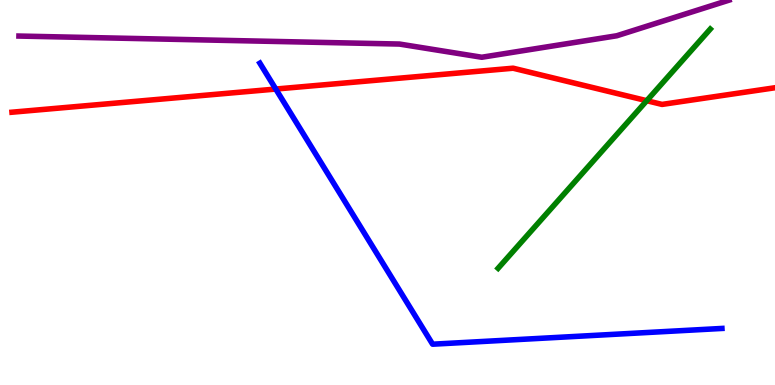[{'lines': ['blue', 'red'], 'intersections': [{'x': 3.56, 'y': 7.69}]}, {'lines': ['green', 'red'], 'intersections': [{'x': 8.35, 'y': 7.38}]}, {'lines': ['purple', 'red'], 'intersections': []}, {'lines': ['blue', 'green'], 'intersections': []}, {'lines': ['blue', 'purple'], 'intersections': []}, {'lines': ['green', 'purple'], 'intersections': []}]